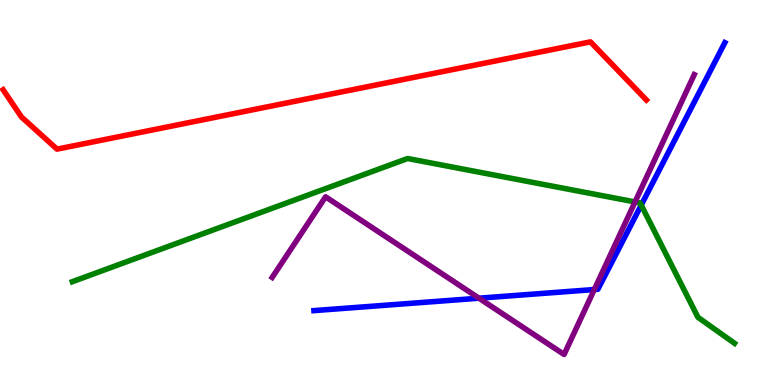[{'lines': ['blue', 'red'], 'intersections': []}, {'lines': ['green', 'red'], 'intersections': []}, {'lines': ['purple', 'red'], 'intersections': []}, {'lines': ['blue', 'green'], 'intersections': [{'x': 8.27, 'y': 4.67}]}, {'lines': ['blue', 'purple'], 'intersections': [{'x': 6.18, 'y': 2.25}, {'x': 7.67, 'y': 2.48}]}, {'lines': ['green', 'purple'], 'intersections': [{'x': 8.19, 'y': 4.76}]}]